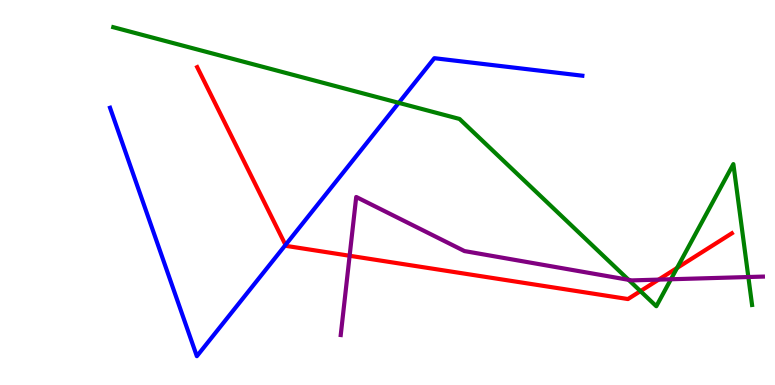[{'lines': ['blue', 'red'], 'intersections': [{'x': 3.68, 'y': 3.64}]}, {'lines': ['green', 'red'], 'intersections': [{'x': 8.26, 'y': 2.44}, {'x': 8.74, 'y': 3.04}]}, {'lines': ['purple', 'red'], 'intersections': [{'x': 4.51, 'y': 3.36}, {'x': 8.5, 'y': 2.74}]}, {'lines': ['blue', 'green'], 'intersections': [{'x': 5.15, 'y': 7.33}]}, {'lines': ['blue', 'purple'], 'intersections': []}, {'lines': ['green', 'purple'], 'intersections': [{'x': 8.11, 'y': 2.73}, {'x': 8.66, 'y': 2.75}, {'x': 9.66, 'y': 2.8}]}]